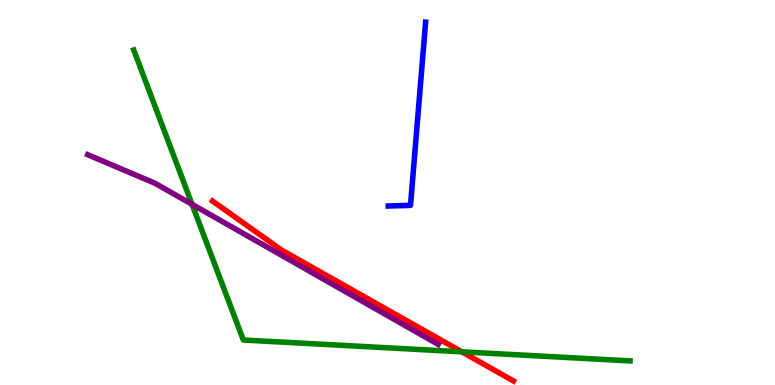[{'lines': ['blue', 'red'], 'intersections': []}, {'lines': ['green', 'red'], 'intersections': [{'x': 5.96, 'y': 0.862}]}, {'lines': ['purple', 'red'], 'intersections': []}, {'lines': ['blue', 'green'], 'intersections': []}, {'lines': ['blue', 'purple'], 'intersections': []}, {'lines': ['green', 'purple'], 'intersections': [{'x': 2.48, 'y': 4.69}]}]